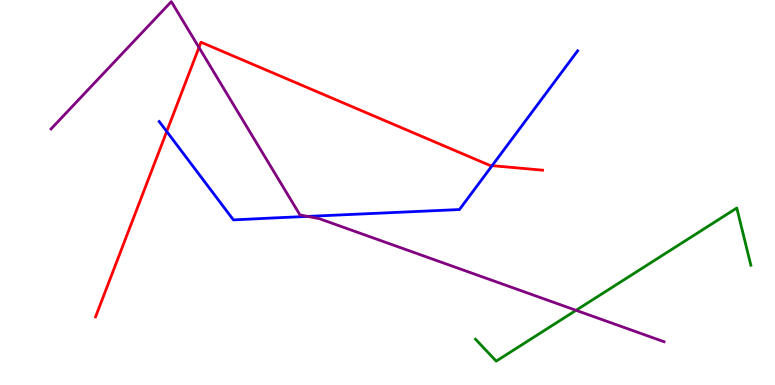[{'lines': ['blue', 'red'], 'intersections': [{'x': 2.15, 'y': 6.58}, {'x': 6.35, 'y': 5.7}]}, {'lines': ['green', 'red'], 'intersections': []}, {'lines': ['purple', 'red'], 'intersections': [{'x': 2.57, 'y': 8.77}]}, {'lines': ['blue', 'green'], 'intersections': []}, {'lines': ['blue', 'purple'], 'intersections': [{'x': 3.97, 'y': 4.38}]}, {'lines': ['green', 'purple'], 'intersections': [{'x': 7.43, 'y': 1.94}]}]